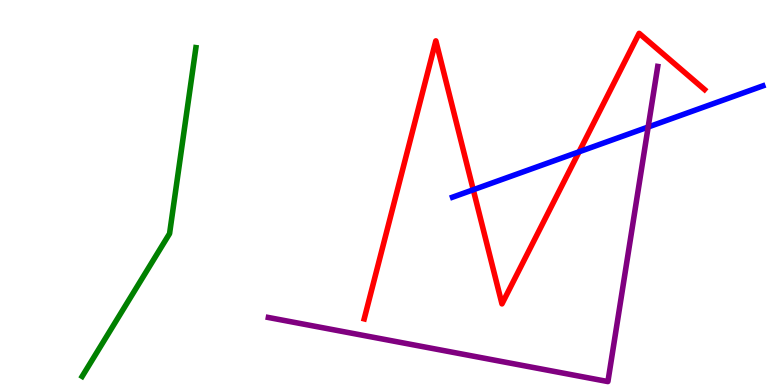[{'lines': ['blue', 'red'], 'intersections': [{'x': 6.11, 'y': 5.07}, {'x': 7.47, 'y': 6.06}]}, {'lines': ['green', 'red'], 'intersections': []}, {'lines': ['purple', 'red'], 'intersections': []}, {'lines': ['blue', 'green'], 'intersections': []}, {'lines': ['blue', 'purple'], 'intersections': [{'x': 8.36, 'y': 6.7}]}, {'lines': ['green', 'purple'], 'intersections': []}]